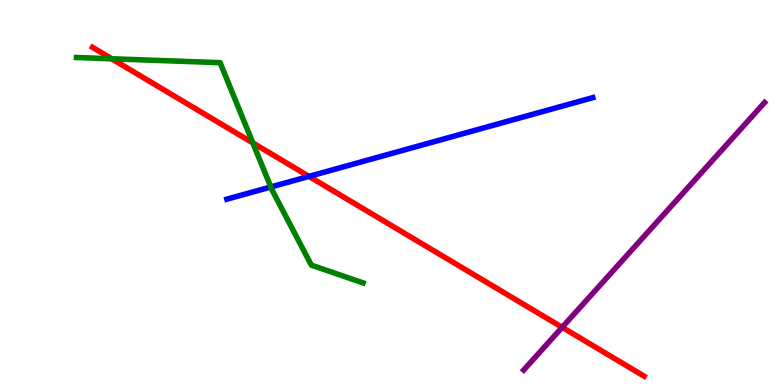[{'lines': ['blue', 'red'], 'intersections': [{'x': 3.99, 'y': 5.42}]}, {'lines': ['green', 'red'], 'intersections': [{'x': 1.44, 'y': 8.47}, {'x': 3.26, 'y': 6.29}]}, {'lines': ['purple', 'red'], 'intersections': [{'x': 7.25, 'y': 1.5}]}, {'lines': ['blue', 'green'], 'intersections': [{'x': 3.49, 'y': 5.14}]}, {'lines': ['blue', 'purple'], 'intersections': []}, {'lines': ['green', 'purple'], 'intersections': []}]